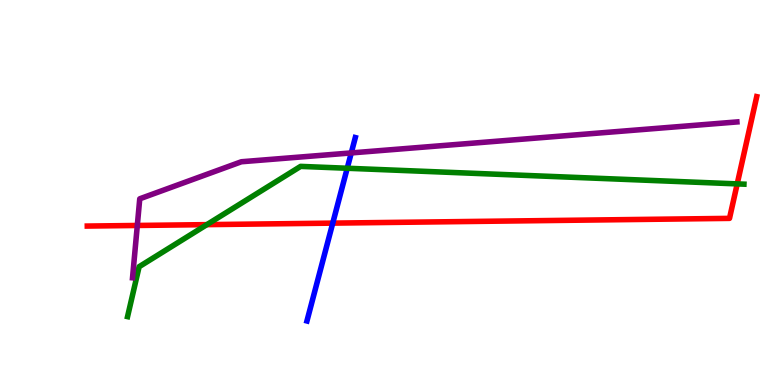[{'lines': ['blue', 'red'], 'intersections': [{'x': 4.29, 'y': 4.2}]}, {'lines': ['green', 'red'], 'intersections': [{'x': 2.67, 'y': 4.17}, {'x': 9.51, 'y': 5.22}]}, {'lines': ['purple', 'red'], 'intersections': [{'x': 1.77, 'y': 4.14}]}, {'lines': ['blue', 'green'], 'intersections': [{'x': 4.48, 'y': 5.63}]}, {'lines': ['blue', 'purple'], 'intersections': [{'x': 4.53, 'y': 6.03}]}, {'lines': ['green', 'purple'], 'intersections': []}]